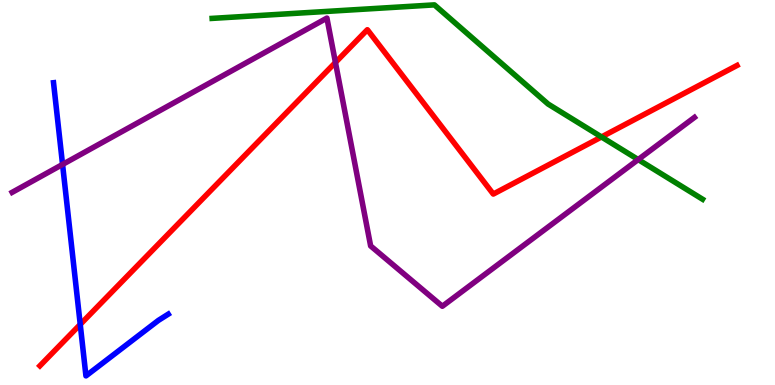[{'lines': ['blue', 'red'], 'intersections': [{'x': 1.04, 'y': 1.57}]}, {'lines': ['green', 'red'], 'intersections': [{'x': 7.76, 'y': 6.44}]}, {'lines': ['purple', 'red'], 'intersections': [{'x': 4.33, 'y': 8.38}]}, {'lines': ['blue', 'green'], 'intersections': []}, {'lines': ['blue', 'purple'], 'intersections': [{'x': 0.807, 'y': 5.73}]}, {'lines': ['green', 'purple'], 'intersections': [{'x': 8.23, 'y': 5.86}]}]